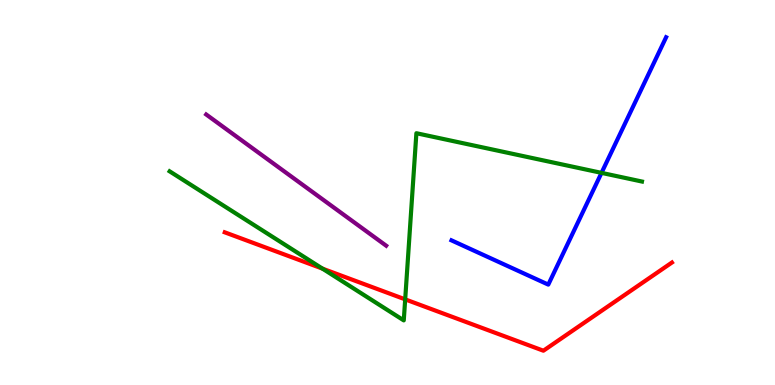[{'lines': ['blue', 'red'], 'intersections': []}, {'lines': ['green', 'red'], 'intersections': [{'x': 4.16, 'y': 3.02}, {'x': 5.23, 'y': 2.22}]}, {'lines': ['purple', 'red'], 'intersections': []}, {'lines': ['blue', 'green'], 'intersections': [{'x': 7.76, 'y': 5.51}]}, {'lines': ['blue', 'purple'], 'intersections': []}, {'lines': ['green', 'purple'], 'intersections': []}]